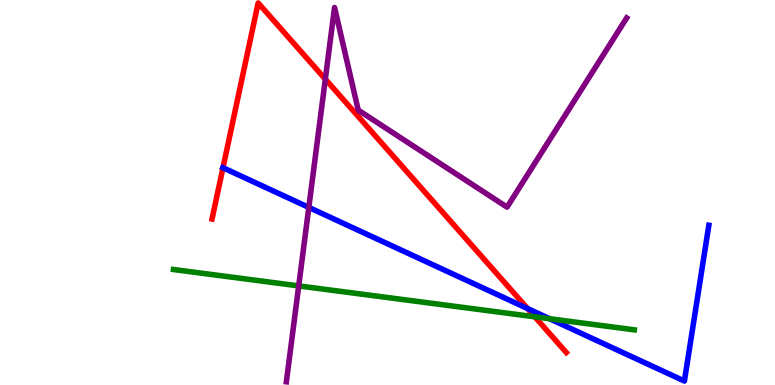[{'lines': ['blue', 'red'], 'intersections': [{'x': 2.88, 'y': 5.64}, {'x': 6.81, 'y': 1.99}]}, {'lines': ['green', 'red'], 'intersections': [{'x': 6.9, 'y': 1.77}]}, {'lines': ['purple', 'red'], 'intersections': [{'x': 4.2, 'y': 7.94}]}, {'lines': ['blue', 'green'], 'intersections': [{'x': 7.09, 'y': 1.72}]}, {'lines': ['blue', 'purple'], 'intersections': [{'x': 3.98, 'y': 4.61}]}, {'lines': ['green', 'purple'], 'intersections': [{'x': 3.85, 'y': 2.57}]}]